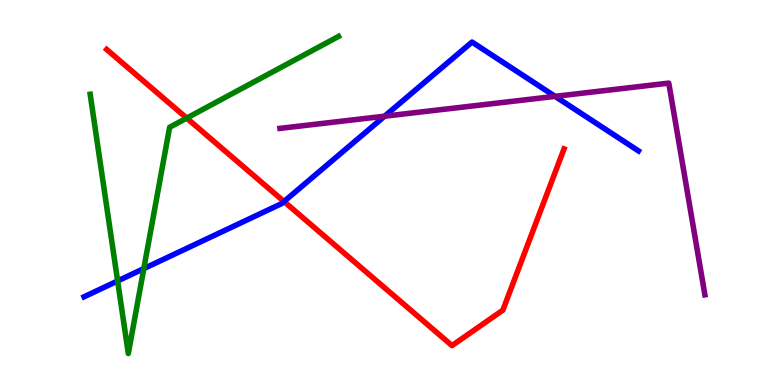[{'lines': ['blue', 'red'], 'intersections': [{'x': 3.66, 'y': 4.77}]}, {'lines': ['green', 'red'], 'intersections': [{'x': 2.41, 'y': 6.93}]}, {'lines': ['purple', 'red'], 'intersections': []}, {'lines': ['blue', 'green'], 'intersections': [{'x': 1.52, 'y': 2.7}, {'x': 1.86, 'y': 3.02}]}, {'lines': ['blue', 'purple'], 'intersections': [{'x': 4.96, 'y': 6.98}, {'x': 7.16, 'y': 7.5}]}, {'lines': ['green', 'purple'], 'intersections': []}]